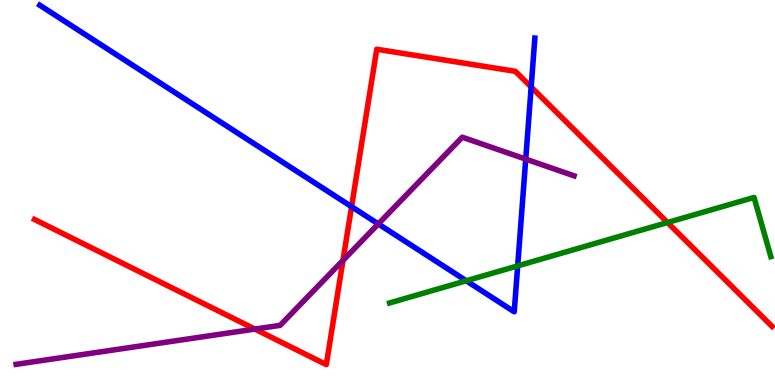[{'lines': ['blue', 'red'], 'intersections': [{'x': 4.54, 'y': 4.63}, {'x': 6.85, 'y': 7.74}]}, {'lines': ['green', 'red'], 'intersections': [{'x': 8.61, 'y': 4.22}]}, {'lines': ['purple', 'red'], 'intersections': [{'x': 3.29, 'y': 1.45}, {'x': 4.43, 'y': 3.24}]}, {'lines': ['blue', 'green'], 'intersections': [{'x': 6.02, 'y': 2.71}, {'x': 6.68, 'y': 3.09}]}, {'lines': ['blue', 'purple'], 'intersections': [{'x': 4.88, 'y': 4.18}, {'x': 6.78, 'y': 5.87}]}, {'lines': ['green', 'purple'], 'intersections': []}]